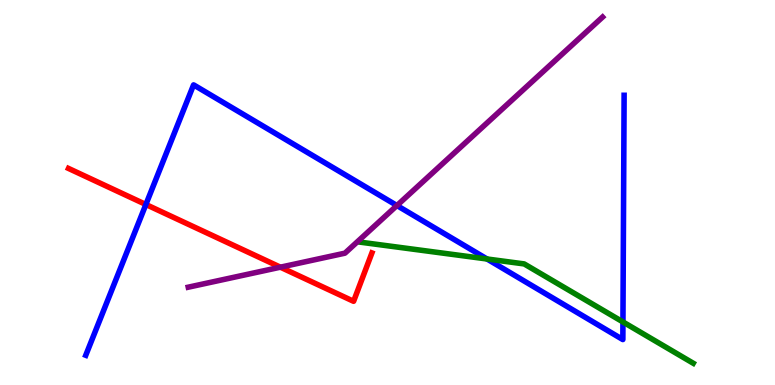[{'lines': ['blue', 'red'], 'intersections': [{'x': 1.88, 'y': 4.69}]}, {'lines': ['green', 'red'], 'intersections': []}, {'lines': ['purple', 'red'], 'intersections': [{'x': 3.62, 'y': 3.06}]}, {'lines': ['blue', 'green'], 'intersections': [{'x': 6.28, 'y': 3.27}, {'x': 8.04, 'y': 1.64}]}, {'lines': ['blue', 'purple'], 'intersections': [{'x': 5.12, 'y': 4.66}]}, {'lines': ['green', 'purple'], 'intersections': []}]